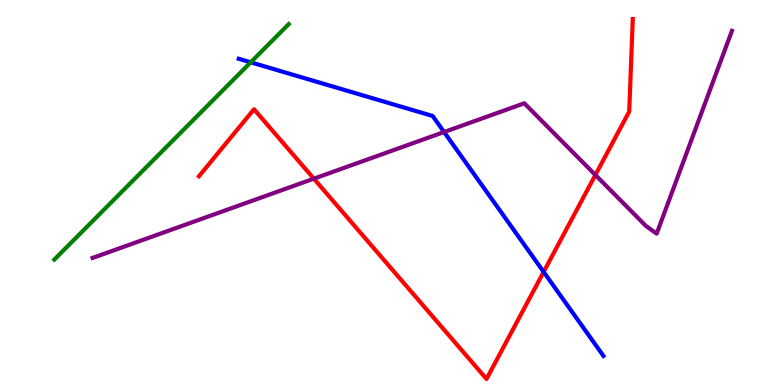[{'lines': ['blue', 'red'], 'intersections': [{'x': 7.01, 'y': 2.94}]}, {'lines': ['green', 'red'], 'intersections': []}, {'lines': ['purple', 'red'], 'intersections': [{'x': 4.05, 'y': 5.36}, {'x': 7.68, 'y': 5.46}]}, {'lines': ['blue', 'green'], 'intersections': [{'x': 3.24, 'y': 8.38}]}, {'lines': ['blue', 'purple'], 'intersections': [{'x': 5.73, 'y': 6.57}]}, {'lines': ['green', 'purple'], 'intersections': []}]